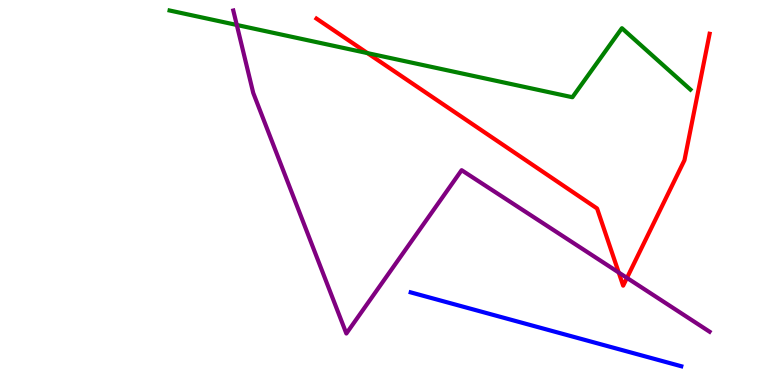[{'lines': ['blue', 'red'], 'intersections': []}, {'lines': ['green', 'red'], 'intersections': [{'x': 4.74, 'y': 8.62}]}, {'lines': ['purple', 'red'], 'intersections': [{'x': 7.98, 'y': 2.92}, {'x': 8.09, 'y': 2.78}]}, {'lines': ['blue', 'green'], 'intersections': []}, {'lines': ['blue', 'purple'], 'intersections': []}, {'lines': ['green', 'purple'], 'intersections': [{'x': 3.06, 'y': 9.35}]}]